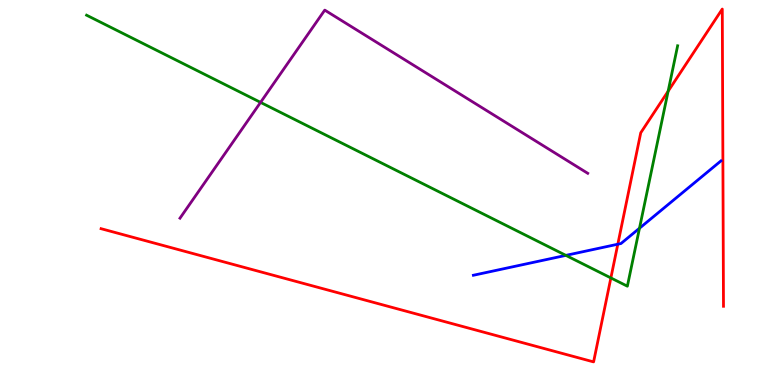[{'lines': ['blue', 'red'], 'intersections': [{'x': 7.97, 'y': 3.66}]}, {'lines': ['green', 'red'], 'intersections': [{'x': 7.88, 'y': 2.78}, {'x': 8.62, 'y': 7.63}]}, {'lines': ['purple', 'red'], 'intersections': []}, {'lines': ['blue', 'green'], 'intersections': [{'x': 7.3, 'y': 3.37}, {'x': 8.25, 'y': 4.07}]}, {'lines': ['blue', 'purple'], 'intersections': []}, {'lines': ['green', 'purple'], 'intersections': [{'x': 3.36, 'y': 7.34}]}]